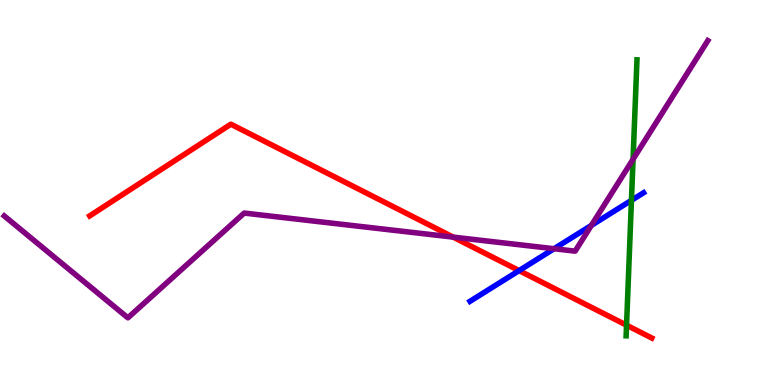[{'lines': ['blue', 'red'], 'intersections': [{'x': 6.7, 'y': 2.97}]}, {'lines': ['green', 'red'], 'intersections': [{'x': 8.08, 'y': 1.55}]}, {'lines': ['purple', 'red'], 'intersections': [{'x': 5.85, 'y': 3.84}]}, {'lines': ['blue', 'green'], 'intersections': [{'x': 8.15, 'y': 4.8}]}, {'lines': ['blue', 'purple'], 'intersections': [{'x': 7.15, 'y': 3.54}, {'x': 7.63, 'y': 4.15}]}, {'lines': ['green', 'purple'], 'intersections': [{'x': 8.17, 'y': 5.86}]}]